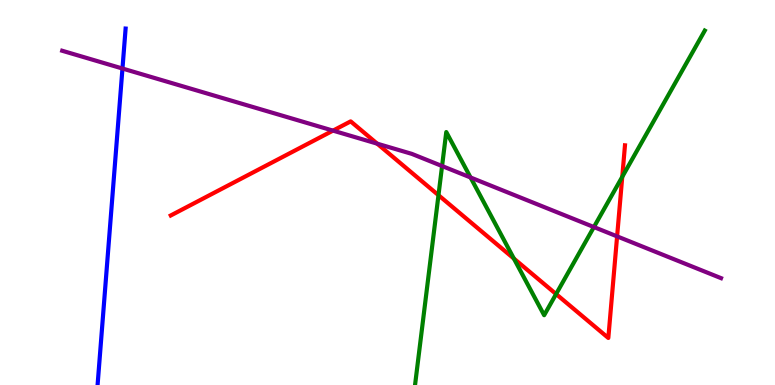[{'lines': ['blue', 'red'], 'intersections': []}, {'lines': ['green', 'red'], 'intersections': [{'x': 5.66, 'y': 4.93}, {'x': 6.63, 'y': 3.28}, {'x': 7.18, 'y': 2.36}, {'x': 8.03, 'y': 5.41}]}, {'lines': ['purple', 'red'], 'intersections': [{'x': 4.3, 'y': 6.61}, {'x': 4.87, 'y': 6.27}, {'x': 7.96, 'y': 3.86}]}, {'lines': ['blue', 'green'], 'intersections': []}, {'lines': ['blue', 'purple'], 'intersections': [{'x': 1.58, 'y': 8.22}]}, {'lines': ['green', 'purple'], 'intersections': [{'x': 5.7, 'y': 5.69}, {'x': 6.07, 'y': 5.39}, {'x': 7.66, 'y': 4.1}]}]